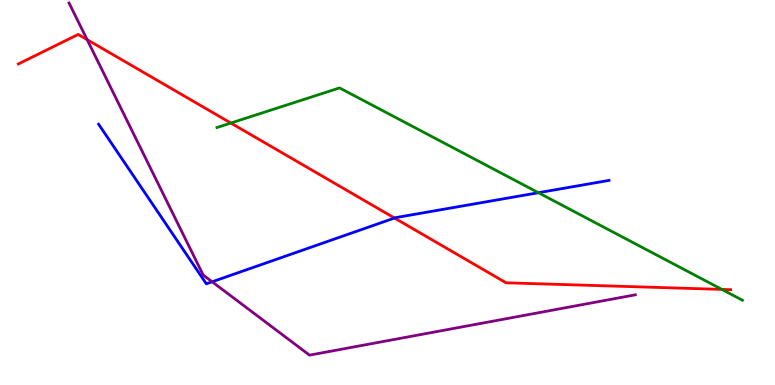[{'lines': ['blue', 'red'], 'intersections': [{'x': 5.09, 'y': 4.34}]}, {'lines': ['green', 'red'], 'intersections': [{'x': 2.98, 'y': 6.8}, {'x': 9.31, 'y': 2.48}]}, {'lines': ['purple', 'red'], 'intersections': [{'x': 1.12, 'y': 8.97}]}, {'lines': ['blue', 'green'], 'intersections': [{'x': 6.95, 'y': 4.99}]}, {'lines': ['blue', 'purple'], 'intersections': [{'x': 2.74, 'y': 2.68}]}, {'lines': ['green', 'purple'], 'intersections': []}]